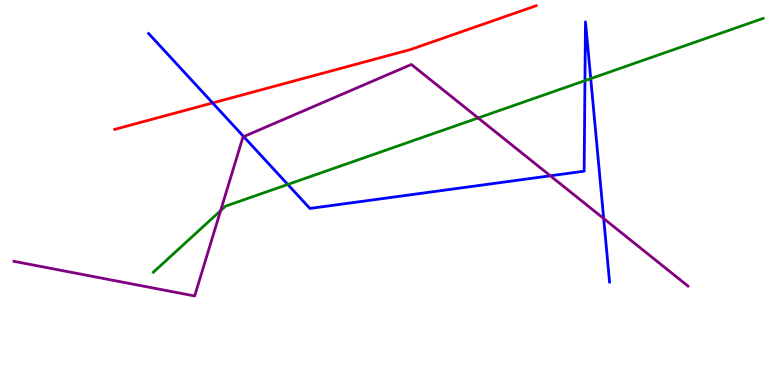[{'lines': ['blue', 'red'], 'intersections': [{'x': 2.74, 'y': 7.33}]}, {'lines': ['green', 'red'], 'intersections': []}, {'lines': ['purple', 'red'], 'intersections': []}, {'lines': ['blue', 'green'], 'intersections': [{'x': 3.71, 'y': 5.21}, {'x': 7.55, 'y': 7.91}, {'x': 7.62, 'y': 7.96}]}, {'lines': ['blue', 'purple'], 'intersections': [{'x': 3.14, 'y': 6.45}, {'x': 7.1, 'y': 5.43}, {'x': 7.79, 'y': 4.32}]}, {'lines': ['green', 'purple'], 'intersections': [{'x': 2.85, 'y': 4.53}, {'x': 6.17, 'y': 6.94}]}]